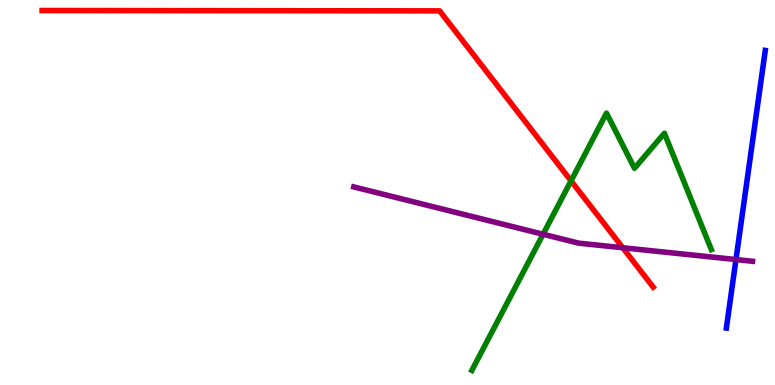[{'lines': ['blue', 'red'], 'intersections': []}, {'lines': ['green', 'red'], 'intersections': [{'x': 7.37, 'y': 5.3}]}, {'lines': ['purple', 'red'], 'intersections': [{'x': 8.04, 'y': 3.56}]}, {'lines': ['blue', 'green'], 'intersections': []}, {'lines': ['blue', 'purple'], 'intersections': [{'x': 9.5, 'y': 3.26}]}, {'lines': ['green', 'purple'], 'intersections': [{'x': 7.01, 'y': 3.92}]}]